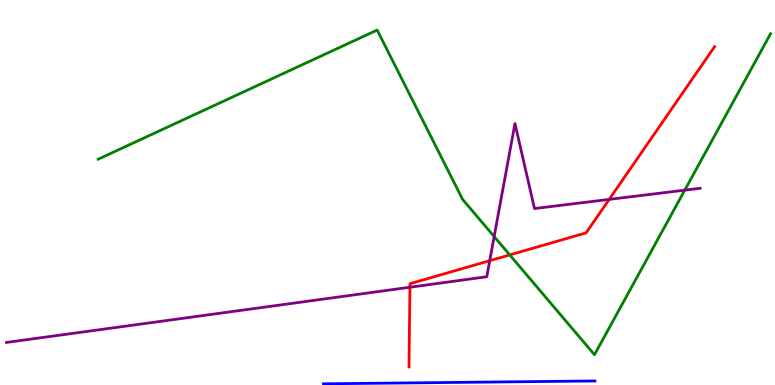[{'lines': ['blue', 'red'], 'intersections': []}, {'lines': ['green', 'red'], 'intersections': [{'x': 6.58, 'y': 3.38}]}, {'lines': ['purple', 'red'], 'intersections': [{'x': 5.29, 'y': 2.54}, {'x': 6.32, 'y': 3.23}, {'x': 7.86, 'y': 4.82}]}, {'lines': ['blue', 'green'], 'intersections': []}, {'lines': ['blue', 'purple'], 'intersections': []}, {'lines': ['green', 'purple'], 'intersections': [{'x': 6.38, 'y': 3.86}, {'x': 8.84, 'y': 5.06}]}]